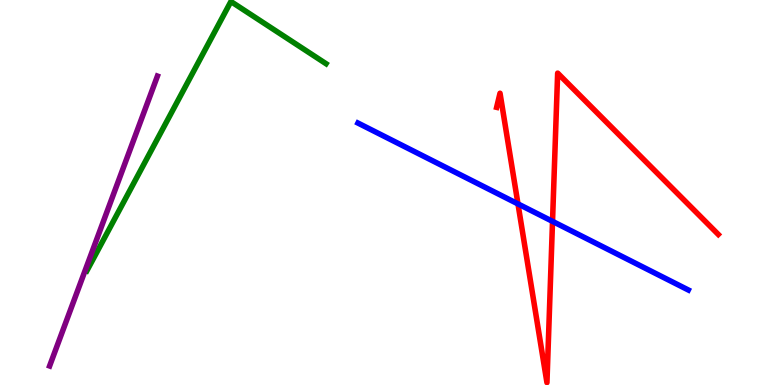[{'lines': ['blue', 'red'], 'intersections': [{'x': 6.68, 'y': 4.7}, {'x': 7.13, 'y': 4.25}]}, {'lines': ['green', 'red'], 'intersections': []}, {'lines': ['purple', 'red'], 'intersections': []}, {'lines': ['blue', 'green'], 'intersections': []}, {'lines': ['blue', 'purple'], 'intersections': []}, {'lines': ['green', 'purple'], 'intersections': []}]